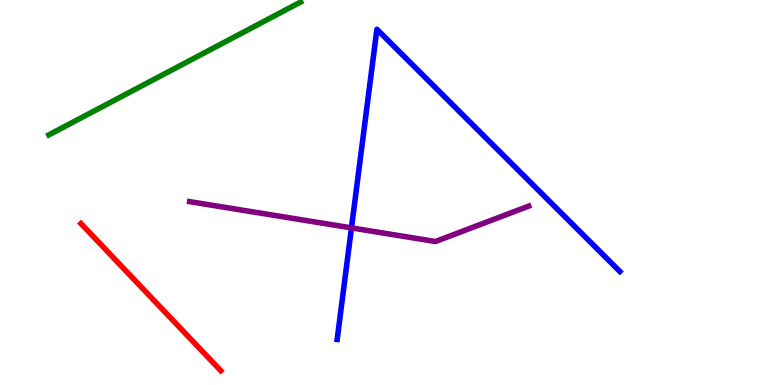[{'lines': ['blue', 'red'], 'intersections': []}, {'lines': ['green', 'red'], 'intersections': []}, {'lines': ['purple', 'red'], 'intersections': []}, {'lines': ['blue', 'green'], 'intersections': []}, {'lines': ['blue', 'purple'], 'intersections': [{'x': 4.53, 'y': 4.08}]}, {'lines': ['green', 'purple'], 'intersections': []}]